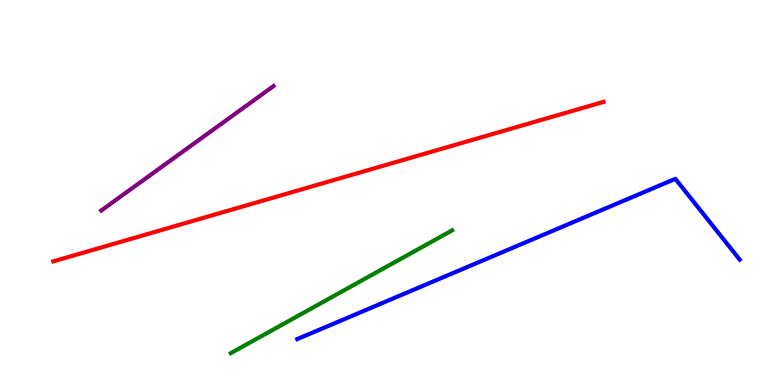[{'lines': ['blue', 'red'], 'intersections': []}, {'lines': ['green', 'red'], 'intersections': []}, {'lines': ['purple', 'red'], 'intersections': []}, {'lines': ['blue', 'green'], 'intersections': []}, {'lines': ['blue', 'purple'], 'intersections': []}, {'lines': ['green', 'purple'], 'intersections': []}]